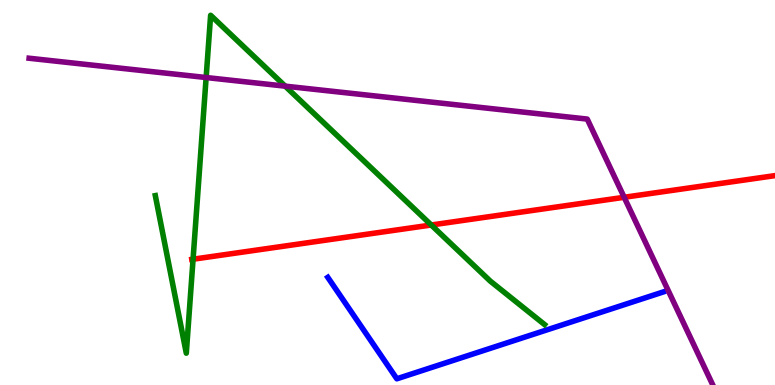[{'lines': ['blue', 'red'], 'intersections': []}, {'lines': ['green', 'red'], 'intersections': [{'x': 2.49, 'y': 3.27}, {'x': 5.56, 'y': 4.16}]}, {'lines': ['purple', 'red'], 'intersections': [{'x': 8.05, 'y': 4.88}]}, {'lines': ['blue', 'green'], 'intersections': []}, {'lines': ['blue', 'purple'], 'intersections': []}, {'lines': ['green', 'purple'], 'intersections': [{'x': 2.66, 'y': 7.99}, {'x': 3.68, 'y': 7.76}]}]